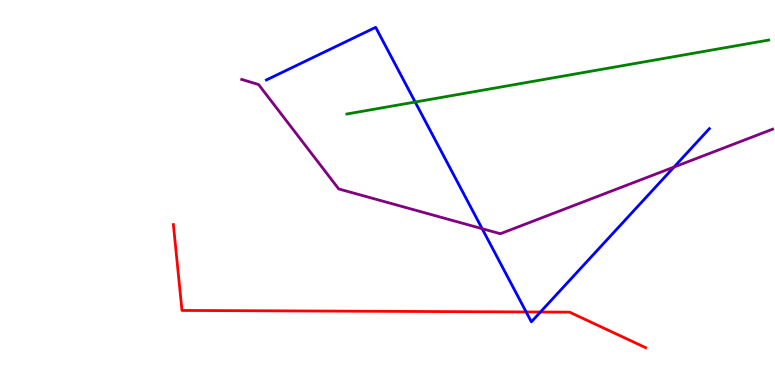[{'lines': ['blue', 'red'], 'intersections': [{'x': 6.79, 'y': 1.9}, {'x': 6.97, 'y': 1.9}]}, {'lines': ['green', 'red'], 'intersections': []}, {'lines': ['purple', 'red'], 'intersections': []}, {'lines': ['blue', 'green'], 'intersections': [{'x': 5.36, 'y': 7.35}]}, {'lines': ['blue', 'purple'], 'intersections': [{'x': 6.22, 'y': 4.06}, {'x': 8.7, 'y': 5.66}]}, {'lines': ['green', 'purple'], 'intersections': []}]